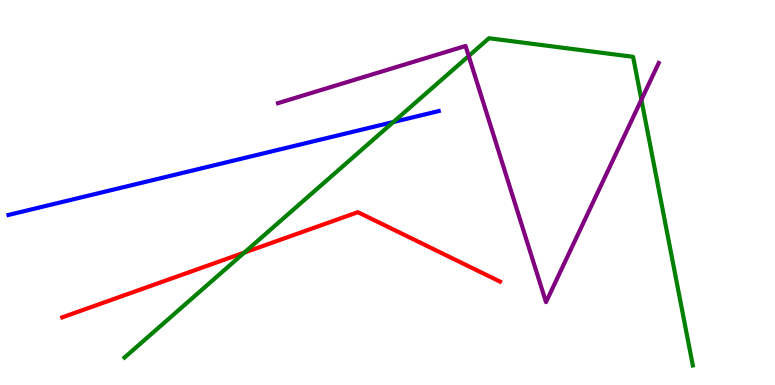[{'lines': ['blue', 'red'], 'intersections': []}, {'lines': ['green', 'red'], 'intersections': [{'x': 3.15, 'y': 3.44}]}, {'lines': ['purple', 'red'], 'intersections': []}, {'lines': ['blue', 'green'], 'intersections': [{'x': 5.08, 'y': 6.83}]}, {'lines': ['blue', 'purple'], 'intersections': []}, {'lines': ['green', 'purple'], 'intersections': [{'x': 6.05, 'y': 8.55}, {'x': 8.28, 'y': 7.41}]}]